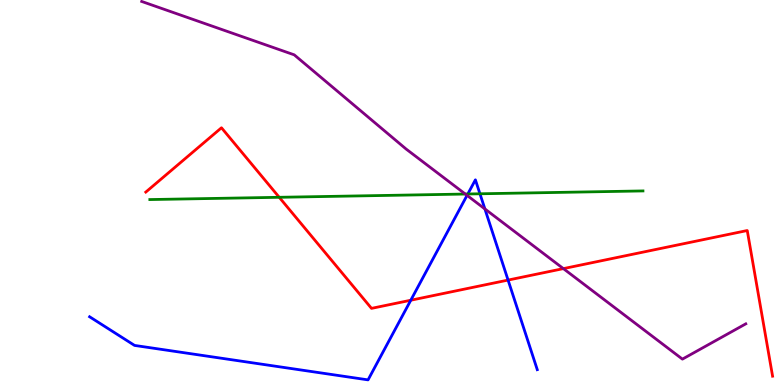[{'lines': ['blue', 'red'], 'intersections': [{'x': 5.3, 'y': 2.2}, {'x': 6.56, 'y': 2.73}]}, {'lines': ['green', 'red'], 'intersections': [{'x': 3.6, 'y': 4.88}]}, {'lines': ['purple', 'red'], 'intersections': [{'x': 7.27, 'y': 3.02}]}, {'lines': ['blue', 'green'], 'intersections': [{'x': 6.04, 'y': 4.96}, {'x': 6.19, 'y': 4.97}]}, {'lines': ['blue', 'purple'], 'intersections': [{'x': 6.03, 'y': 4.93}, {'x': 6.26, 'y': 4.57}]}, {'lines': ['green', 'purple'], 'intersections': [{'x': 6.0, 'y': 4.96}]}]